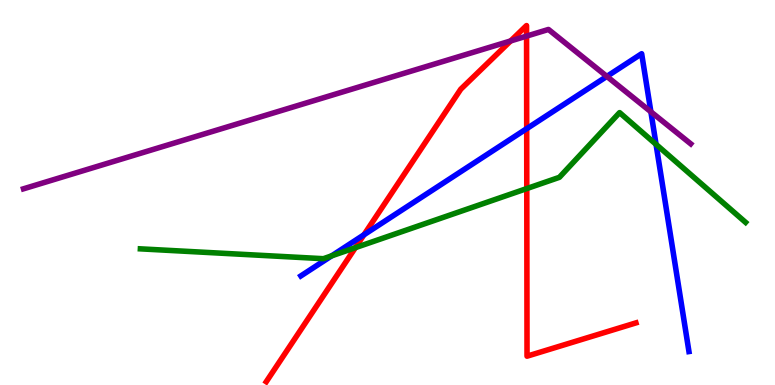[{'lines': ['blue', 'red'], 'intersections': [{'x': 4.7, 'y': 3.9}, {'x': 6.8, 'y': 6.66}]}, {'lines': ['green', 'red'], 'intersections': [{'x': 4.59, 'y': 3.57}, {'x': 6.8, 'y': 5.1}]}, {'lines': ['purple', 'red'], 'intersections': [{'x': 6.59, 'y': 8.94}, {'x': 6.79, 'y': 9.06}]}, {'lines': ['blue', 'green'], 'intersections': [{'x': 4.28, 'y': 3.35}, {'x': 8.47, 'y': 6.25}]}, {'lines': ['blue', 'purple'], 'intersections': [{'x': 7.83, 'y': 8.02}, {'x': 8.4, 'y': 7.1}]}, {'lines': ['green', 'purple'], 'intersections': []}]